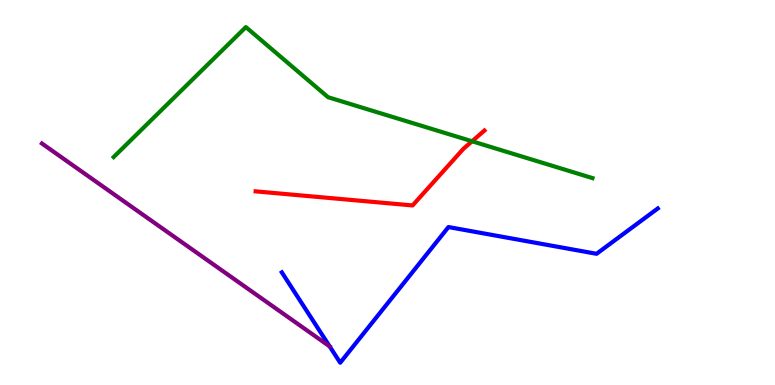[{'lines': ['blue', 'red'], 'intersections': []}, {'lines': ['green', 'red'], 'intersections': [{'x': 6.09, 'y': 6.33}]}, {'lines': ['purple', 'red'], 'intersections': []}, {'lines': ['blue', 'green'], 'intersections': []}, {'lines': ['blue', 'purple'], 'intersections': [{'x': 4.25, 'y': 1.0}]}, {'lines': ['green', 'purple'], 'intersections': []}]